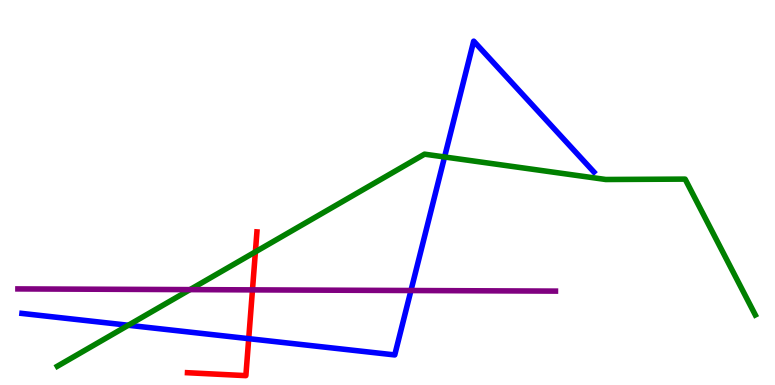[{'lines': ['blue', 'red'], 'intersections': [{'x': 3.21, 'y': 1.2}]}, {'lines': ['green', 'red'], 'intersections': [{'x': 3.3, 'y': 3.46}]}, {'lines': ['purple', 'red'], 'intersections': [{'x': 3.26, 'y': 2.47}]}, {'lines': ['blue', 'green'], 'intersections': [{'x': 1.66, 'y': 1.55}, {'x': 5.74, 'y': 5.92}]}, {'lines': ['blue', 'purple'], 'intersections': [{'x': 5.3, 'y': 2.45}]}, {'lines': ['green', 'purple'], 'intersections': [{'x': 2.45, 'y': 2.48}]}]